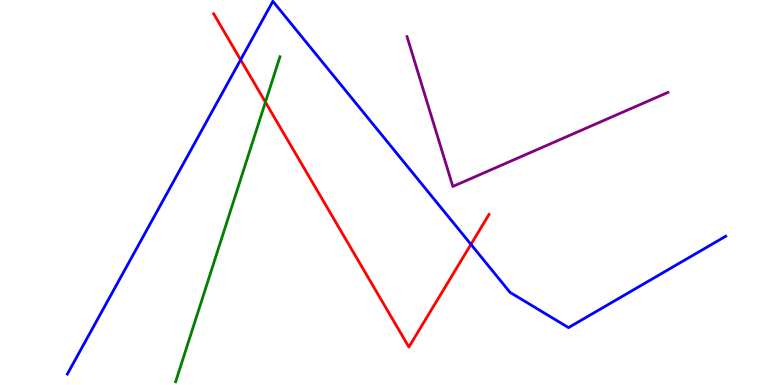[{'lines': ['blue', 'red'], 'intersections': [{'x': 3.1, 'y': 8.45}, {'x': 6.08, 'y': 3.65}]}, {'lines': ['green', 'red'], 'intersections': [{'x': 3.42, 'y': 7.35}]}, {'lines': ['purple', 'red'], 'intersections': []}, {'lines': ['blue', 'green'], 'intersections': []}, {'lines': ['blue', 'purple'], 'intersections': []}, {'lines': ['green', 'purple'], 'intersections': []}]